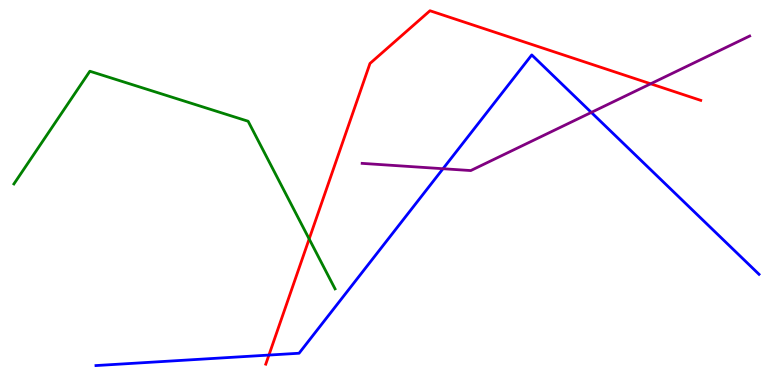[{'lines': ['blue', 'red'], 'intersections': [{'x': 3.47, 'y': 0.777}]}, {'lines': ['green', 'red'], 'intersections': [{'x': 3.99, 'y': 3.79}]}, {'lines': ['purple', 'red'], 'intersections': [{'x': 8.4, 'y': 7.82}]}, {'lines': ['blue', 'green'], 'intersections': []}, {'lines': ['blue', 'purple'], 'intersections': [{'x': 5.72, 'y': 5.62}, {'x': 7.63, 'y': 7.08}]}, {'lines': ['green', 'purple'], 'intersections': []}]